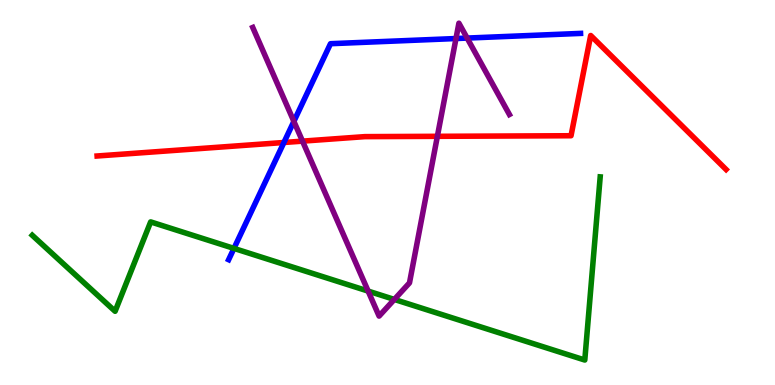[{'lines': ['blue', 'red'], 'intersections': [{'x': 3.66, 'y': 6.3}]}, {'lines': ['green', 'red'], 'intersections': []}, {'lines': ['purple', 'red'], 'intersections': [{'x': 3.9, 'y': 6.33}, {'x': 5.64, 'y': 6.46}]}, {'lines': ['blue', 'green'], 'intersections': [{'x': 3.02, 'y': 3.55}]}, {'lines': ['blue', 'purple'], 'intersections': [{'x': 3.79, 'y': 6.85}, {'x': 5.88, 'y': 9.0}, {'x': 6.03, 'y': 9.01}]}, {'lines': ['green', 'purple'], 'intersections': [{'x': 4.75, 'y': 2.44}, {'x': 5.09, 'y': 2.22}]}]